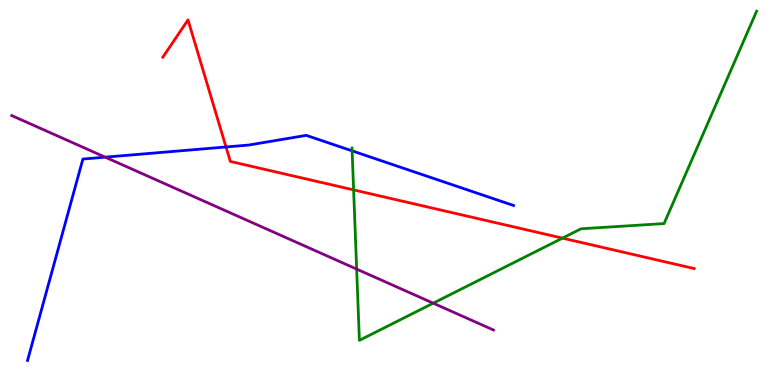[{'lines': ['blue', 'red'], 'intersections': [{'x': 2.92, 'y': 6.18}]}, {'lines': ['green', 'red'], 'intersections': [{'x': 4.56, 'y': 5.07}, {'x': 7.26, 'y': 3.81}]}, {'lines': ['purple', 'red'], 'intersections': []}, {'lines': ['blue', 'green'], 'intersections': [{'x': 4.54, 'y': 6.08}]}, {'lines': ['blue', 'purple'], 'intersections': [{'x': 1.36, 'y': 5.92}]}, {'lines': ['green', 'purple'], 'intersections': [{'x': 4.6, 'y': 3.01}, {'x': 5.59, 'y': 2.13}]}]